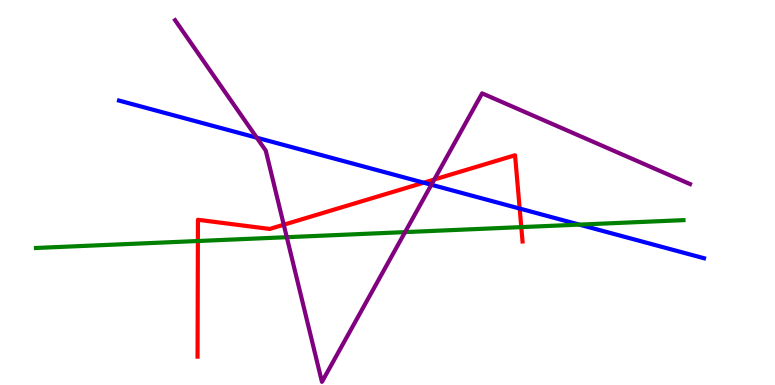[{'lines': ['blue', 'red'], 'intersections': [{'x': 5.47, 'y': 5.26}, {'x': 6.71, 'y': 4.58}]}, {'lines': ['green', 'red'], 'intersections': [{'x': 2.55, 'y': 3.74}, {'x': 6.73, 'y': 4.1}]}, {'lines': ['purple', 'red'], 'intersections': [{'x': 3.66, 'y': 4.16}, {'x': 5.6, 'y': 5.34}]}, {'lines': ['blue', 'green'], 'intersections': [{'x': 7.48, 'y': 4.17}]}, {'lines': ['blue', 'purple'], 'intersections': [{'x': 3.31, 'y': 6.42}, {'x': 5.57, 'y': 5.2}]}, {'lines': ['green', 'purple'], 'intersections': [{'x': 3.7, 'y': 3.84}, {'x': 5.23, 'y': 3.97}]}]